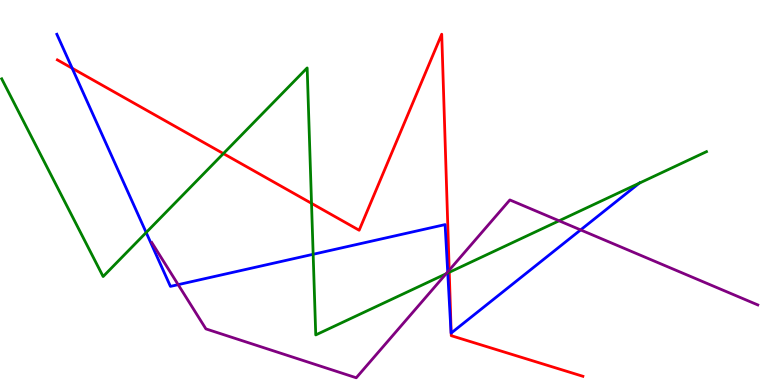[{'lines': ['blue', 'red'], 'intersections': [{'x': 0.931, 'y': 8.23}, {'x': 5.82, 'y': 1.35}]}, {'lines': ['green', 'red'], 'intersections': [{'x': 2.88, 'y': 6.01}, {'x': 4.02, 'y': 4.72}, {'x': 5.8, 'y': 2.93}]}, {'lines': ['purple', 'red'], 'intersections': [{'x': 5.8, 'y': 2.98}]}, {'lines': ['blue', 'green'], 'intersections': [{'x': 1.89, 'y': 3.96}, {'x': 4.04, 'y': 3.4}, {'x': 5.78, 'y': 2.91}, {'x': 8.25, 'y': 5.24}]}, {'lines': ['blue', 'purple'], 'intersections': [{'x': 2.3, 'y': 2.61}, {'x': 5.78, 'y': 2.94}, {'x': 7.49, 'y': 4.03}]}, {'lines': ['green', 'purple'], 'intersections': [{'x': 5.76, 'y': 2.89}, {'x': 7.21, 'y': 4.27}]}]